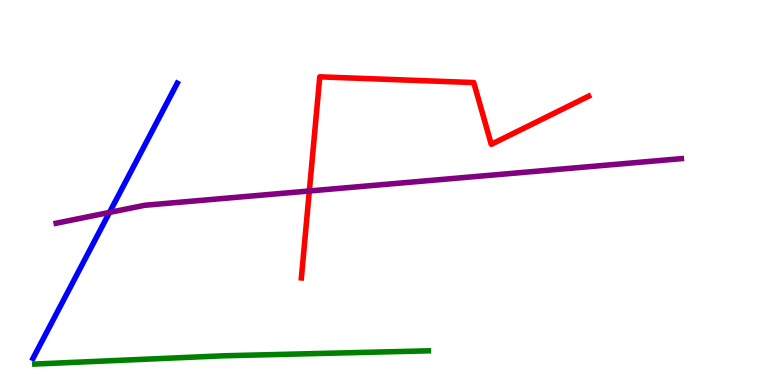[{'lines': ['blue', 'red'], 'intersections': []}, {'lines': ['green', 'red'], 'intersections': []}, {'lines': ['purple', 'red'], 'intersections': [{'x': 3.99, 'y': 5.04}]}, {'lines': ['blue', 'green'], 'intersections': []}, {'lines': ['blue', 'purple'], 'intersections': [{'x': 1.41, 'y': 4.48}]}, {'lines': ['green', 'purple'], 'intersections': []}]